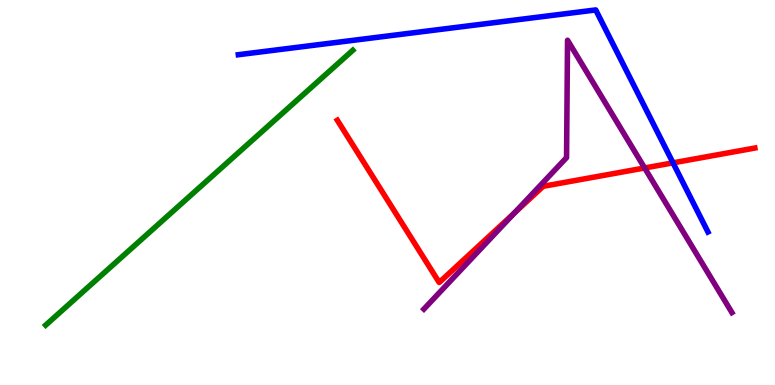[{'lines': ['blue', 'red'], 'intersections': [{'x': 8.68, 'y': 5.77}]}, {'lines': ['green', 'red'], 'intersections': []}, {'lines': ['purple', 'red'], 'intersections': [{'x': 6.64, 'y': 4.47}, {'x': 8.32, 'y': 5.64}]}, {'lines': ['blue', 'green'], 'intersections': []}, {'lines': ['blue', 'purple'], 'intersections': []}, {'lines': ['green', 'purple'], 'intersections': []}]